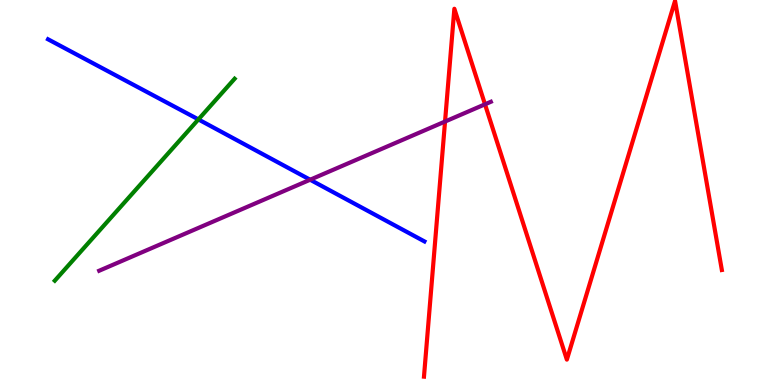[{'lines': ['blue', 'red'], 'intersections': []}, {'lines': ['green', 'red'], 'intersections': []}, {'lines': ['purple', 'red'], 'intersections': [{'x': 5.74, 'y': 6.84}, {'x': 6.26, 'y': 7.29}]}, {'lines': ['blue', 'green'], 'intersections': [{'x': 2.56, 'y': 6.9}]}, {'lines': ['blue', 'purple'], 'intersections': [{'x': 4.0, 'y': 5.33}]}, {'lines': ['green', 'purple'], 'intersections': []}]